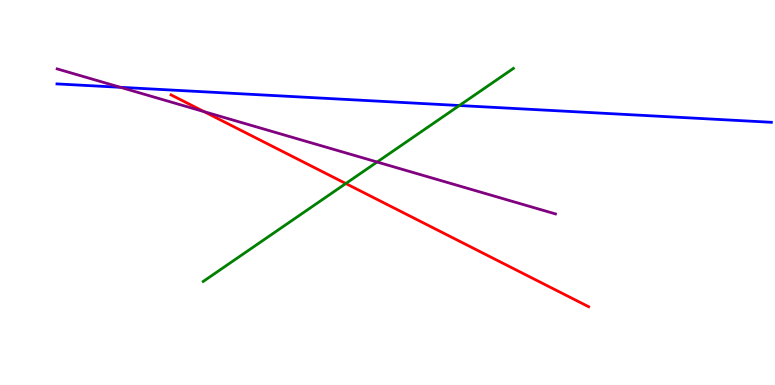[{'lines': ['blue', 'red'], 'intersections': []}, {'lines': ['green', 'red'], 'intersections': [{'x': 4.46, 'y': 5.23}]}, {'lines': ['purple', 'red'], 'intersections': [{'x': 2.63, 'y': 7.1}]}, {'lines': ['blue', 'green'], 'intersections': [{'x': 5.93, 'y': 7.26}]}, {'lines': ['blue', 'purple'], 'intersections': [{'x': 1.55, 'y': 7.73}]}, {'lines': ['green', 'purple'], 'intersections': [{'x': 4.87, 'y': 5.79}]}]